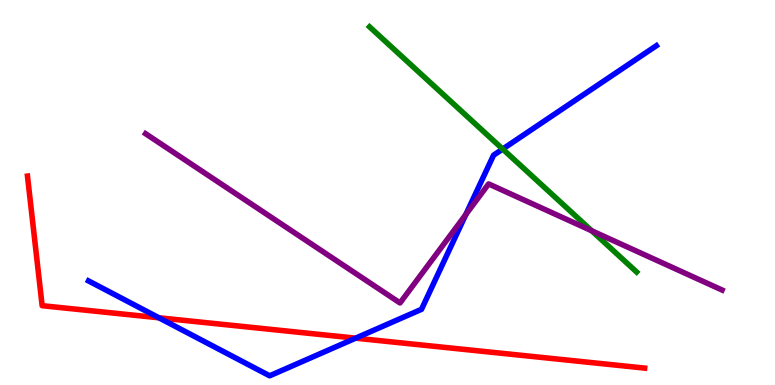[{'lines': ['blue', 'red'], 'intersections': [{'x': 2.05, 'y': 1.75}, {'x': 4.59, 'y': 1.22}]}, {'lines': ['green', 'red'], 'intersections': []}, {'lines': ['purple', 'red'], 'intersections': []}, {'lines': ['blue', 'green'], 'intersections': [{'x': 6.49, 'y': 6.13}]}, {'lines': ['blue', 'purple'], 'intersections': [{'x': 6.01, 'y': 4.43}]}, {'lines': ['green', 'purple'], 'intersections': [{'x': 7.64, 'y': 4.01}]}]